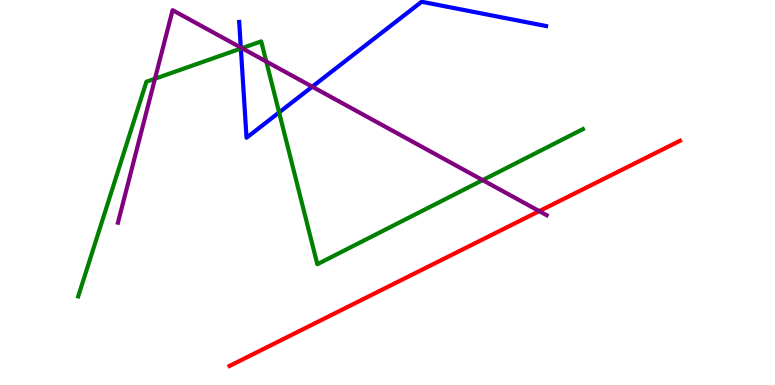[{'lines': ['blue', 'red'], 'intersections': []}, {'lines': ['green', 'red'], 'intersections': []}, {'lines': ['purple', 'red'], 'intersections': [{'x': 6.96, 'y': 4.52}]}, {'lines': ['blue', 'green'], 'intersections': [{'x': 3.11, 'y': 8.74}, {'x': 3.6, 'y': 7.08}]}, {'lines': ['blue', 'purple'], 'intersections': [{'x': 3.11, 'y': 8.76}, {'x': 4.03, 'y': 7.75}]}, {'lines': ['green', 'purple'], 'intersections': [{'x': 2.0, 'y': 7.96}, {'x': 3.12, 'y': 8.75}, {'x': 3.44, 'y': 8.4}, {'x': 6.23, 'y': 5.32}]}]